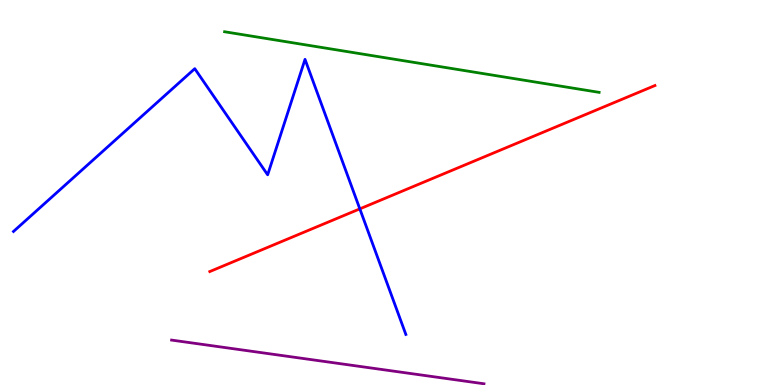[{'lines': ['blue', 'red'], 'intersections': [{'x': 4.64, 'y': 4.57}]}, {'lines': ['green', 'red'], 'intersections': []}, {'lines': ['purple', 'red'], 'intersections': []}, {'lines': ['blue', 'green'], 'intersections': []}, {'lines': ['blue', 'purple'], 'intersections': []}, {'lines': ['green', 'purple'], 'intersections': []}]